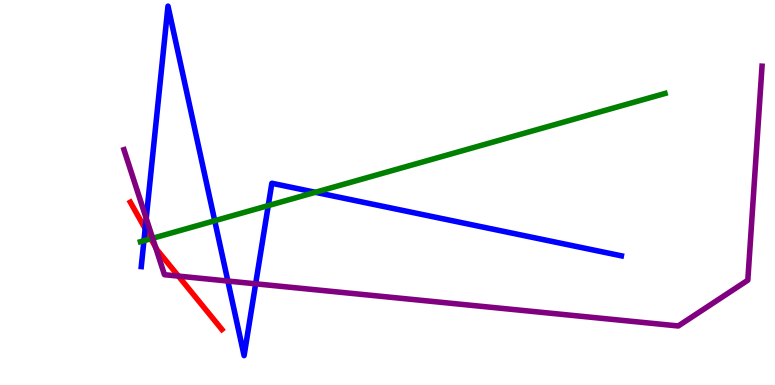[{'lines': ['blue', 'red'], 'intersections': [{'x': 1.87, 'y': 4.06}]}, {'lines': ['green', 'red'], 'intersections': [{'x': 1.95, 'y': 3.8}]}, {'lines': ['purple', 'red'], 'intersections': [{'x': 2.01, 'y': 3.59}, {'x': 2.3, 'y': 2.83}]}, {'lines': ['blue', 'green'], 'intersections': [{'x': 1.86, 'y': 3.75}, {'x': 2.77, 'y': 4.27}, {'x': 3.46, 'y': 4.66}, {'x': 4.07, 'y': 5.01}]}, {'lines': ['blue', 'purple'], 'intersections': [{'x': 1.89, 'y': 4.33}, {'x': 2.94, 'y': 2.7}, {'x': 3.3, 'y': 2.63}]}, {'lines': ['green', 'purple'], 'intersections': [{'x': 1.97, 'y': 3.81}]}]